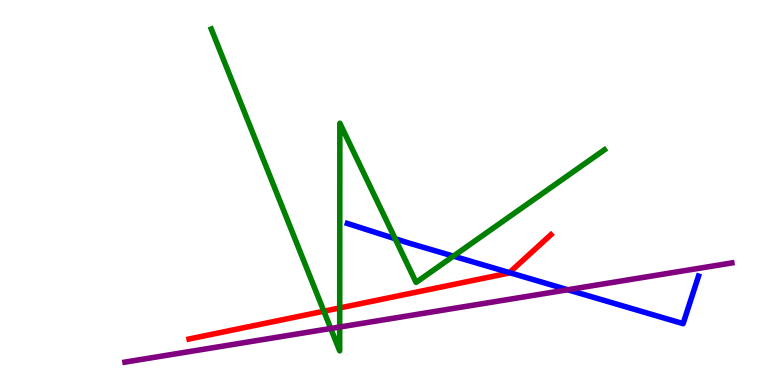[{'lines': ['blue', 'red'], 'intersections': [{'x': 6.57, 'y': 2.92}]}, {'lines': ['green', 'red'], 'intersections': [{'x': 4.18, 'y': 1.92}, {'x': 4.38, 'y': 2.0}]}, {'lines': ['purple', 'red'], 'intersections': []}, {'lines': ['blue', 'green'], 'intersections': [{'x': 5.1, 'y': 3.8}, {'x': 5.85, 'y': 3.35}]}, {'lines': ['blue', 'purple'], 'intersections': [{'x': 7.33, 'y': 2.47}]}, {'lines': ['green', 'purple'], 'intersections': [{'x': 4.27, 'y': 1.47}, {'x': 4.38, 'y': 1.51}]}]